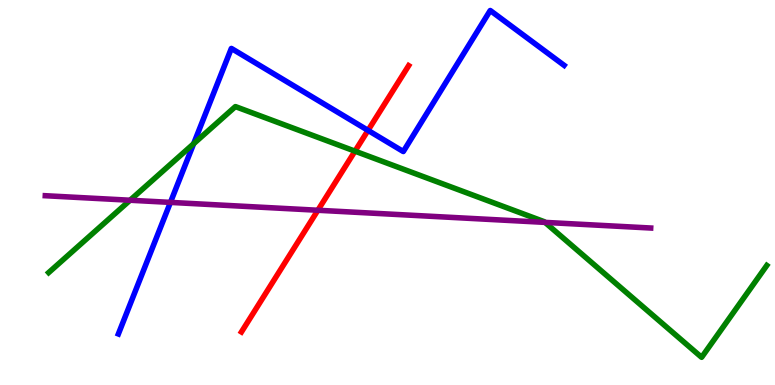[{'lines': ['blue', 'red'], 'intersections': [{'x': 4.75, 'y': 6.61}]}, {'lines': ['green', 'red'], 'intersections': [{'x': 4.58, 'y': 6.07}]}, {'lines': ['purple', 'red'], 'intersections': [{'x': 4.1, 'y': 4.54}]}, {'lines': ['blue', 'green'], 'intersections': [{'x': 2.5, 'y': 6.27}]}, {'lines': ['blue', 'purple'], 'intersections': [{'x': 2.2, 'y': 4.74}]}, {'lines': ['green', 'purple'], 'intersections': [{'x': 1.68, 'y': 4.8}, {'x': 7.03, 'y': 4.22}]}]